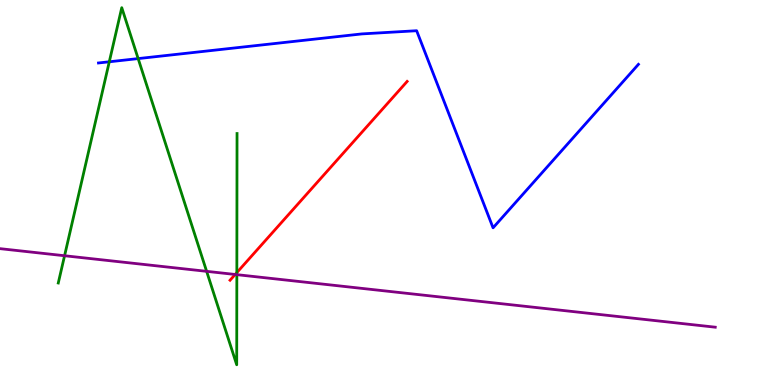[{'lines': ['blue', 'red'], 'intersections': []}, {'lines': ['green', 'red'], 'intersections': [{'x': 3.06, 'y': 2.92}]}, {'lines': ['purple', 'red'], 'intersections': [{'x': 3.03, 'y': 2.87}]}, {'lines': ['blue', 'green'], 'intersections': [{'x': 1.41, 'y': 8.4}, {'x': 1.78, 'y': 8.48}]}, {'lines': ['blue', 'purple'], 'intersections': []}, {'lines': ['green', 'purple'], 'intersections': [{'x': 0.833, 'y': 3.36}, {'x': 2.67, 'y': 2.95}, {'x': 3.06, 'y': 2.87}]}]